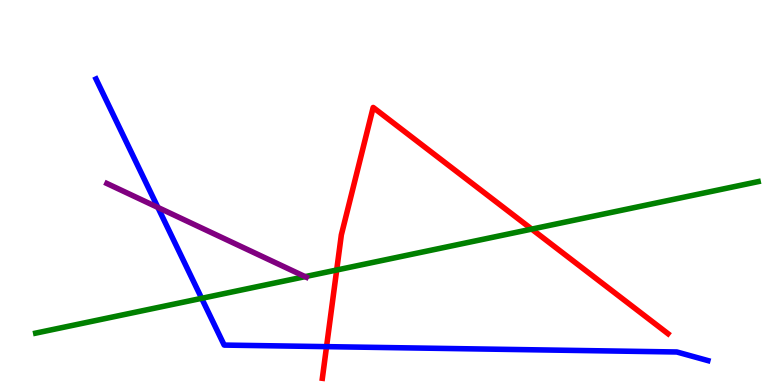[{'lines': ['blue', 'red'], 'intersections': [{'x': 4.21, 'y': 0.996}]}, {'lines': ['green', 'red'], 'intersections': [{'x': 4.34, 'y': 2.99}, {'x': 6.86, 'y': 4.05}]}, {'lines': ['purple', 'red'], 'intersections': []}, {'lines': ['blue', 'green'], 'intersections': [{'x': 2.6, 'y': 2.25}]}, {'lines': ['blue', 'purple'], 'intersections': [{'x': 2.04, 'y': 4.61}]}, {'lines': ['green', 'purple'], 'intersections': [{'x': 3.94, 'y': 2.81}]}]